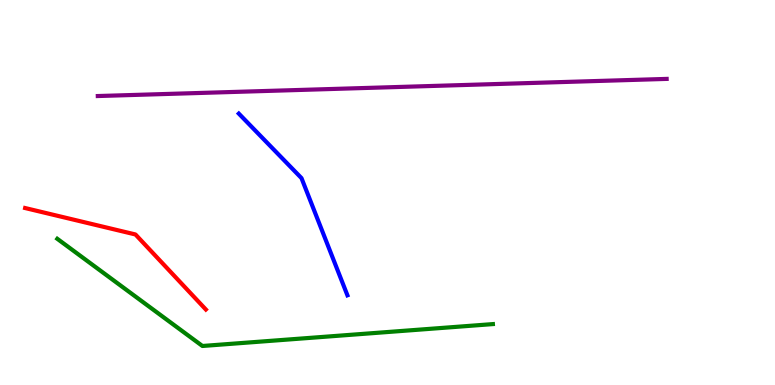[{'lines': ['blue', 'red'], 'intersections': []}, {'lines': ['green', 'red'], 'intersections': []}, {'lines': ['purple', 'red'], 'intersections': []}, {'lines': ['blue', 'green'], 'intersections': []}, {'lines': ['blue', 'purple'], 'intersections': []}, {'lines': ['green', 'purple'], 'intersections': []}]